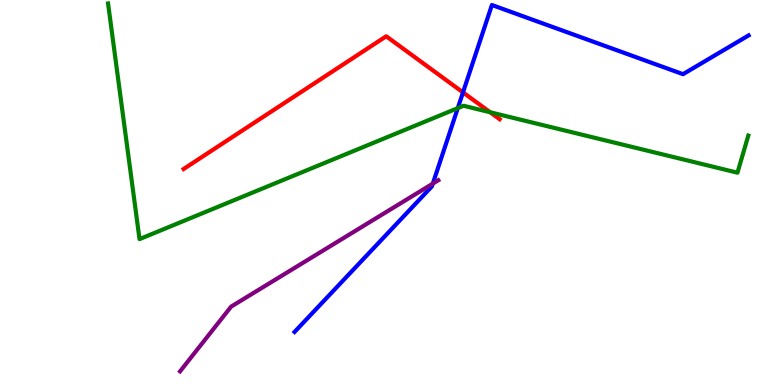[{'lines': ['blue', 'red'], 'intersections': [{'x': 5.97, 'y': 7.6}]}, {'lines': ['green', 'red'], 'intersections': [{'x': 6.32, 'y': 7.08}]}, {'lines': ['purple', 'red'], 'intersections': []}, {'lines': ['blue', 'green'], 'intersections': [{'x': 5.91, 'y': 7.19}]}, {'lines': ['blue', 'purple'], 'intersections': [{'x': 5.58, 'y': 5.23}]}, {'lines': ['green', 'purple'], 'intersections': []}]